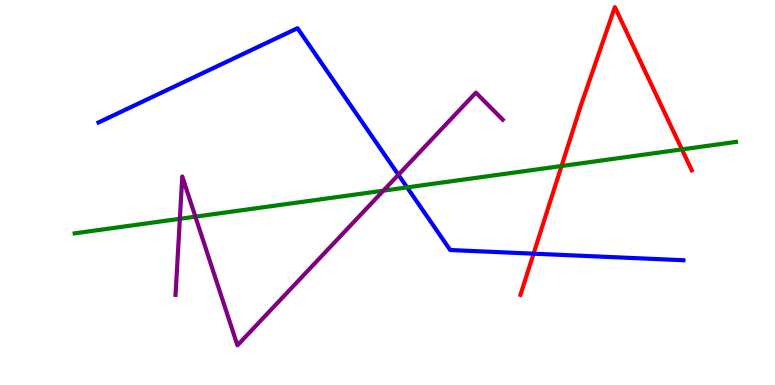[{'lines': ['blue', 'red'], 'intersections': [{'x': 6.88, 'y': 3.41}]}, {'lines': ['green', 'red'], 'intersections': [{'x': 7.25, 'y': 5.69}, {'x': 8.8, 'y': 6.12}]}, {'lines': ['purple', 'red'], 'intersections': []}, {'lines': ['blue', 'green'], 'intersections': [{'x': 5.25, 'y': 5.13}]}, {'lines': ['blue', 'purple'], 'intersections': [{'x': 5.14, 'y': 5.46}]}, {'lines': ['green', 'purple'], 'intersections': [{'x': 2.32, 'y': 4.32}, {'x': 2.52, 'y': 4.37}, {'x': 4.95, 'y': 5.05}]}]